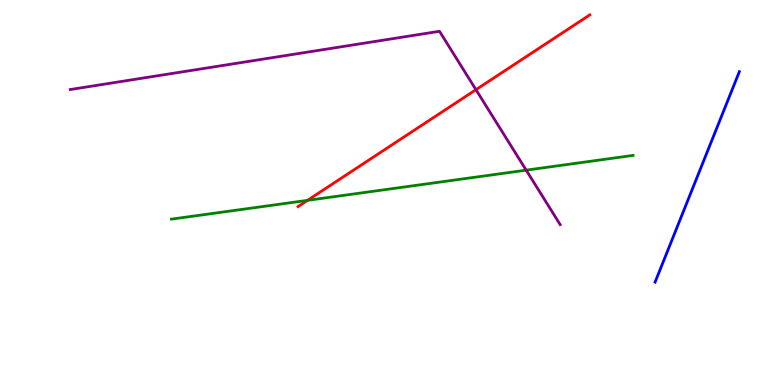[{'lines': ['blue', 'red'], 'intersections': []}, {'lines': ['green', 'red'], 'intersections': [{'x': 3.97, 'y': 4.8}]}, {'lines': ['purple', 'red'], 'intersections': [{'x': 6.14, 'y': 7.67}]}, {'lines': ['blue', 'green'], 'intersections': []}, {'lines': ['blue', 'purple'], 'intersections': []}, {'lines': ['green', 'purple'], 'intersections': [{'x': 6.79, 'y': 5.58}]}]